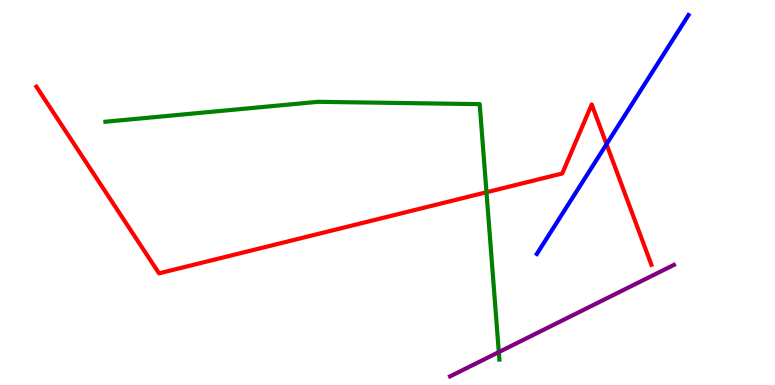[{'lines': ['blue', 'red'], 'intersections': [{'x': 7.83, 'y': 6.25}]}, {'lines': ['green', 'red'], 'intersections': [{'x': 6.28, 'y': 5.01}]}, {'lines': ['purple', 'red'], 'intersections': []}, {'lines': ['blue', 'green'], 'intersections': []}, {'lines': ['blue', 'purple'], 'intersections': []}, {'lines': ['green', 'purple'], 'intersections': [{'x': 6.44, 'y': 0.855}]}]